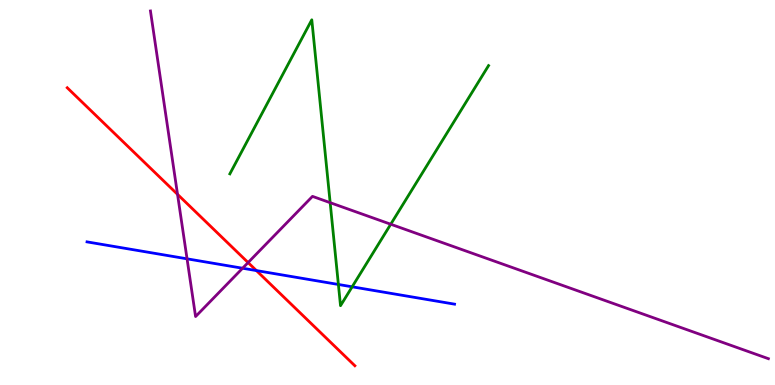[{'lines': ['blue', 'red'], 'intersections': [{'x': 3.31, 'y': 2.97}]}, {'lines': ['green', 'red'], 'intersections': []}, {'lines': ['purple', 'red'], 'intersections': [{'x': 2.29, 'y': 4.95}, {'x': 3.2, 'y': 3.18}]}, {'lines': ['blue', 'green'], 'intersections': [{'x': 4.37, 'y': 2.61}, {'x': 4.54, 'y': 2.55}]}, {'lines': ['blue', 'purple'], 'intersections': [{'x': 2.41, 'y': 3.28}, {'x': 3.13, 'y': 3.03}]}, {'lines': ['green', 'purple'], 'intersections': [{'x': 4.26, 'y': 4.74}, {'x': 5.04, 'y': 4.18}]}]